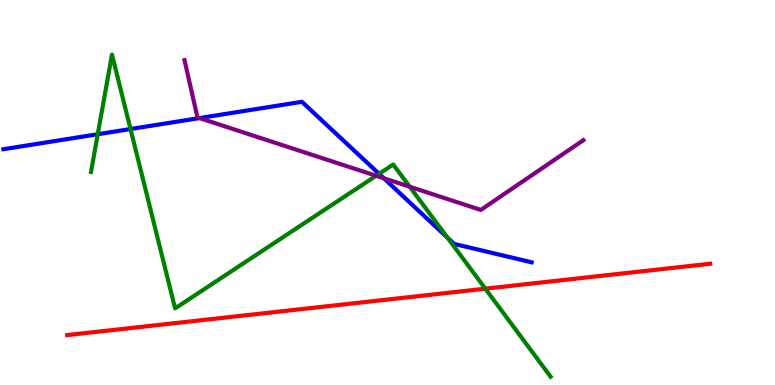[{'lines': ['blue', 'red'], 'intersections': []}, {'lines': ['green', 'red'], 'intersections': [{'x': 6.26, 'y': 2.5}]}, {'lines': ['purple', 'red'], 'intersections': []}, {'lines': ['blue', 'green'], 'intersections': [{'x': 1.26, 'y': 6.51}, {'x': 1.68, 'y': 6.65}, {'x': 4.89, 'y': 5.49}, {'x': 5.77, 'y': 3.82}]}, {'lines': ['blue', 'purple'], 'intersections': [{'x': 2.57, 'y': 6.93}, {'x': 4.95, 'y': 5.37}]}, {'lines': ['green', 'purple'], 'intersections': [{'x': 4.85, 'y': 5.43}, {'x': 5.29, 'y': 5.15}]}]